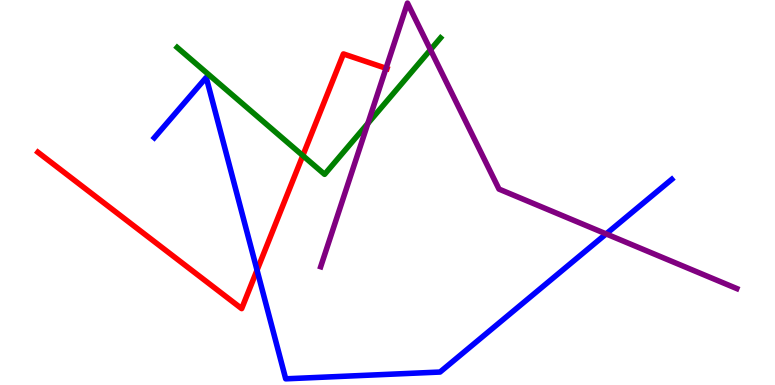[{'lines': ['blue', 'red'], 'intersections': [{'x': 3.32, 'y': 2.98}]}, {'lines': ['green', 'red'], 'intersections': [{'x': 3.91, 'y': 5.96}]}, {'lines': ['purple', 'red'], 'intersections': [{'x': 4.98, 'y': 8.23}]}, {'lines': ['blue', 'green'], 'intersections': []}, {'lines': ['blue', 'purple'], 'intersections': [{'x': 7.82, 'y': 3.92}]}, {'lines': ['green', 'purple'], 'intersections': [{'x': 4.75, 'y': 6.79}, {'x': 5.55, 'y': 8.71}]}]